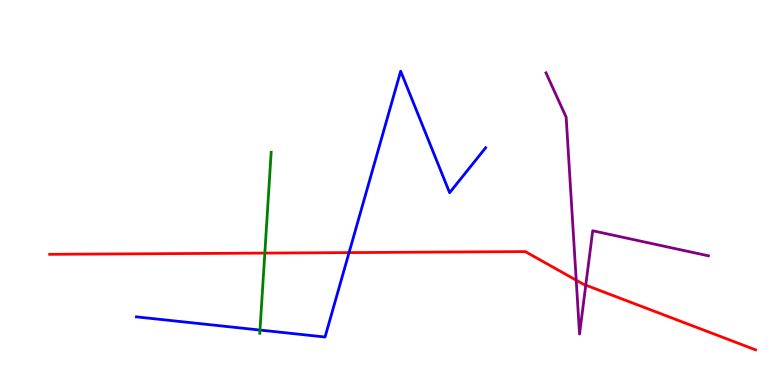[{'lines': ['blue', 'red'], 'intersections': [{'x': 4.5, 'y': 3.44}]}, {'lines': ['green', 'red'], 'intersections': [{'x': 3.42, 'y': 3.43}]}, {'lines': ['purple', 'red'], 'intersections': [{'x': 7.44, 'y': 2.72}, {'x': 7.56, 'y': 2.59}]}, {'lines': ['blue', 'green'], 'intersections': [{'x': 3.35, 'y': 1.43}]}, {'lines': ['blue', 'purple'], 'intersections': []}, {'lines': ['green', 'purple'], 'intersections': []}]